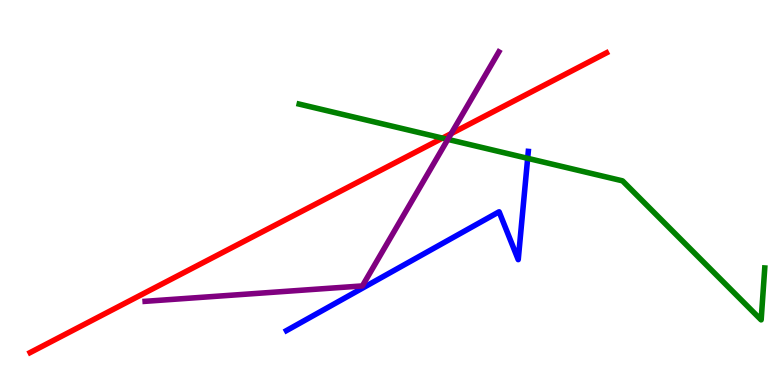[{'lines': ['blue', 'red'], 'intersections': []}, {'lines': ['green', 'red'], 'intersections': [{'x': 5.71, 'y': 6.41}]}, {'lines': ['purple', 'red'], 'intersections': [{'x': 5.82, 'y': 6.53}]}, {'lines': ['blue', 'green'], 'intersections': [{'x': 6.81, 'y': 5.89}]}, {'lines': ['blue', 'purple'], 'intersections': []}, {'lines': ['green', 'purple'], 'intersections': [{'x': 5.78, 'y': 6.38}]}]